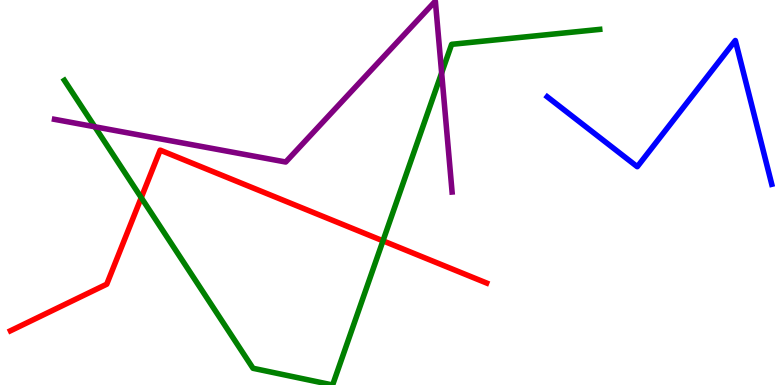[{'lines': ['blue', 'red'], 'intersections': []}, {'lines': ['green', 'red'], 'intersections': [{'x': 1.82, 'y': 4.87}, {'x': 4.94, 'y': 3.74}]}, {'lines': ['purple', 'red'], 'intersections': []}, {'lines': ['blue', 'green'], 'intersections': []}, {'lines': ['blue', 'purple'], 'intersections': []}, {'lines': ['green', 'purple'], 'intersections': [{'x': 1.22, 'y': 6.71}, {'x': 5.7, 'y': 8.11}]}]